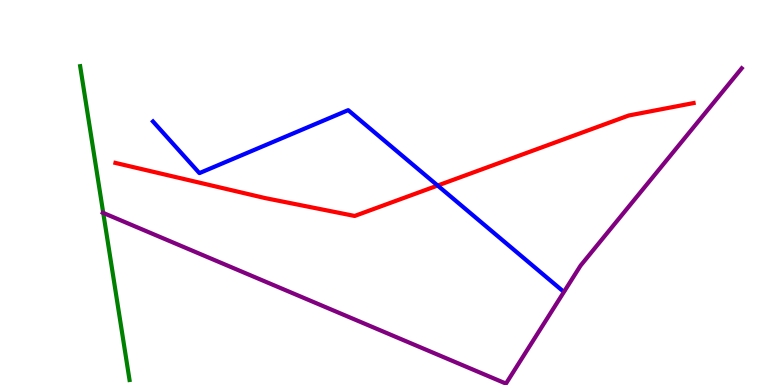[{'lines': ['blue', 'red'], 'intersections': [{'x': 5.65, 'y': 5.18}]}, {'lines': ['green', 'red'], 'intersections': []}, {'lines': ['purple', 'red'], 'intersections': []}, {'lines': ['blue', 'green'], 'intersections': []}, {'lines': ['blue', 'purple'], 'intersections': []}, {'lines': ['green', 'purple'], 'intersections': [{'x': 1.33, 'y': 4.47}]}]